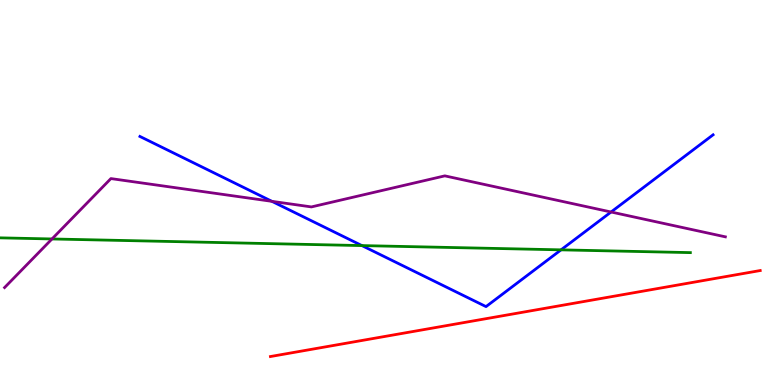[{'lines': ['blue', 'red'], 'intersections': []}, {'lines': ['green', 'red'], 'intersections': []}, {'lines': ['purple', 'red'], 'intersections': []}, {'lines': ['blue', 'green'], 'intersections': [{'x': 4.67, 'y': 3.62}, {'x': 7.24, 'y': 3.51}]}, {'lines': ['blue', 'purple'], 'intersections': [{'x': 3.51, 'y': 4.77}, {'x': 7.88, 'y': 4.49}]}, {'lines': ['green', 'purple'], 'intersections': [{'x': 0.671, 'y': 3.79}]}]